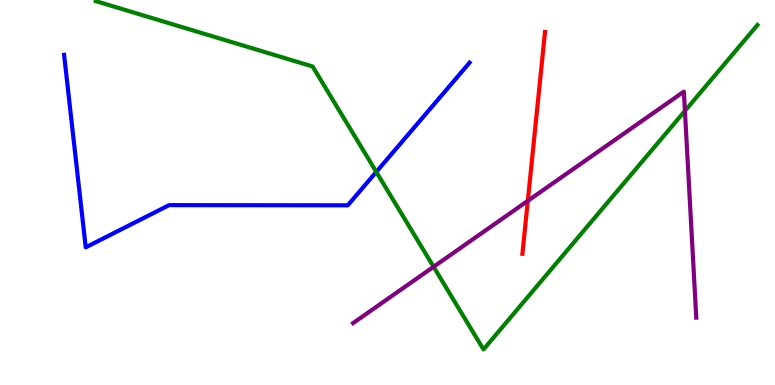[{'lines': ['blue', 'red'], 'intersections': []}, {'lines': ['green', 'red'], 'intersections': []}, {'lines': ['purple', 'red'], 'intersections': [{'x': 6.81, 'y': 4.78}]}, {'lines': ['blue', 'green'], 'intersections': [{'x': 4.86, 'y': 5.53}]}, {'lines': ['blue', 'purple'], 'intersections': []}, {'lines': ['green', 'purple'], 'intersections': [{'x': 5.59, 'y': 3.07}, {'x': 8.84, 'y': 7.12}]}]